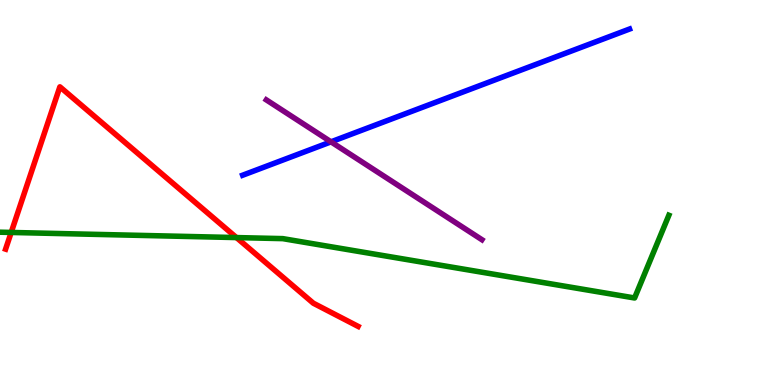[{'lines': ['blue', 'red'], 'intersections': []}, {'lines': ['green', 'red'], 'intersections': [{'x': 0.144, 'y': 3.96}, {'x': 3.05, 'y': 3.83}]}, {'lines': ['purple', 'red'], 'intersections': []}, {'lines': ['blue', 'green'], 'intersections': []}, {'lines': ['blue', 'purple'], 'intersections': [{'x': 4.27, 'y': 6.32}]}, {'lines': ['green', 'purple'], 'intersections': []}]